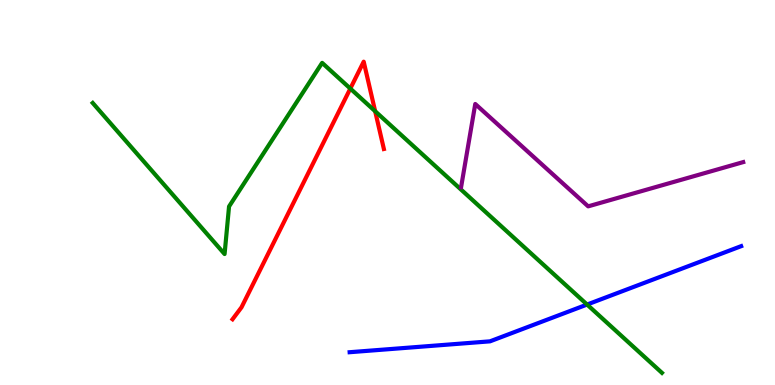[{'lines': ['blue', 'red'], 'intersections': []}, {'lines': ['green', 'red'], 'intersections': [{'x': 4.52, 'y': 7.7}, {'x': 4.84, 'y': 7.11}]}, {'lines': ['purple', 'red'], 'intersections': []}, {'lines': ['blue', 'green'], 'intersections': [{'x': 7.58, 'y': 2.09}]}, {'lines': ['blue', 'purple'], 'intersections': []}, {'lines': ['green', 'purple'], 'intersections': []}]